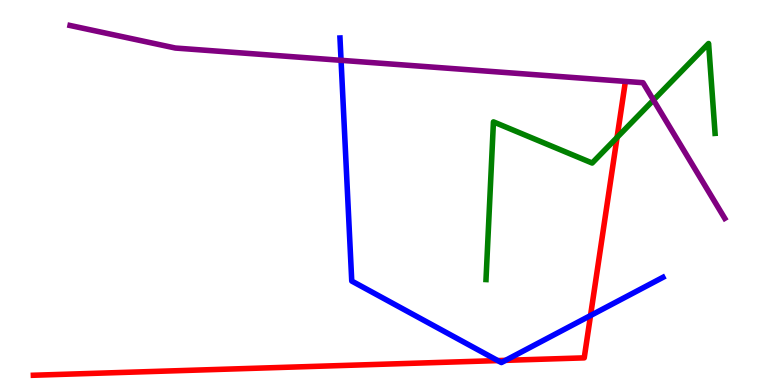[{'lines': ['blue', 'red'], 'intersections': [{'x': 6.42, 'y': 0.634}, {'x': 6.52, 'y': 0.64}, {'x': 7.62, 'y': 1.8}]}, {'lines': ['green', 'red'], 'intersections': [{'x': 7.96, 'y': 6.43}]}, {'lines': ['purple', 'red'], 'intersections': []}, {'lines': ['blue', 'green'], 'intersections': []}, {'lines': ['blue', 'purple'], 'intersections': [{'x': 4.4, 'y': 8.43}]}, {'lines': ['green', 'purple'], 'intersections': [{'x': 8.43, 'y': 7.4}]}]